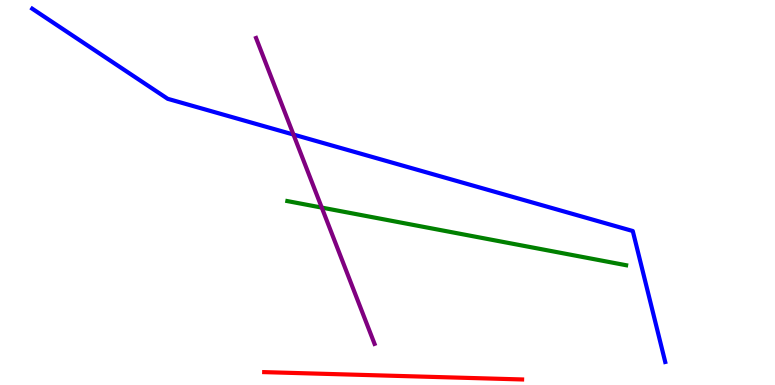[{'lines': ['blue', 'red'], 'intersections': []}, {'lines': ['green', 'red'], 'intersections': []}, {'lines': ['purple', 'red'], 'intersections': []}, {'lines': ['blue', 'green'], 'intersections': []}, {'lines': ['blue', 'purple'], 'intersections': [{'x': 3.79, 'y': 6.5}]}, {'lines': ['green', 'purple'], 'intersections': [{'x': 4.15, 'y': 4.61}]}]